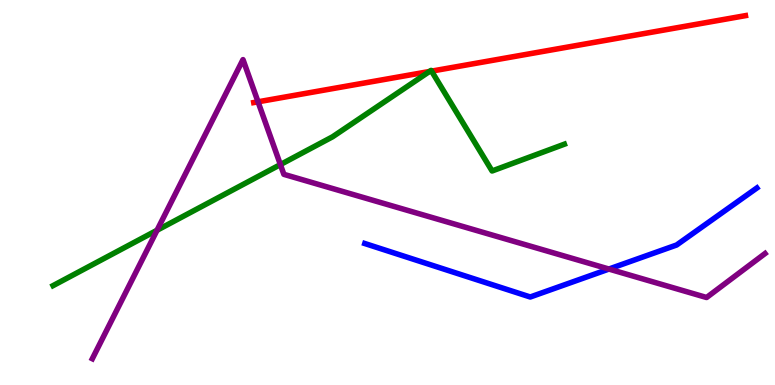[{'lines': ['blue', 'red'], 'intersections': []}, {'lines': ['green', 'red'], 'intersections': [{'x': 5.54, 'y': 8.14}, {'x': 5.57, 'y': 8.15}]}, {'lines': ['purple', 'red'], 'intersections': [{'x': 3.33, 'y': 7.36}]}, {'lines': ['blue', 'green'], 'intersections': []}, {'lines': ['blue', 'purple'], 'intersections': [{'x': 7.86, 'y': 3.01}]}, {'lines': ['green', 'purple'], 'intersections': [{'x': 2.03, 'y': 4.02}, {'x': 3.62, 'y': 5.73}]}]